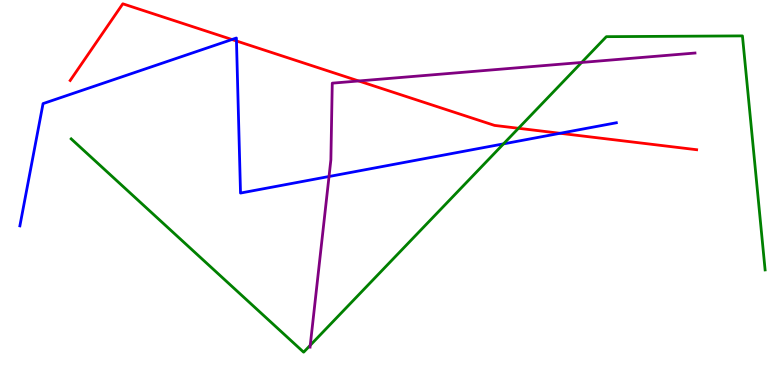[{'lines': ['blue', 'red'], 'intersections': [{'x': 2.99, 'y': 8.97}, {'x': 3.05, 'y': 8.94}, {'x': 7.23, 'y': 6.54}]}, {'lines': ['green', 'red'], 'intersections': [{'x': 6.69, 'y': 6.67}]}, {'lines': ['purple', 'red'], 'intersections': [{'x': 4.63, 'y': 7.9}]}, {'lines': ['blue', 'green'], 'intersections': [{'x': 6.5, 'y': 6.26}]}, {'lines': ['blue', 'purple'], 'intersections': [{'x': 4.25, 'y': 5.42}]}, {'lines': ['green', 'purple'], 'intersections': [{'x': 4.0, 'y': 1.03}, {'x': 7.5, 'y': 8.38}]}]